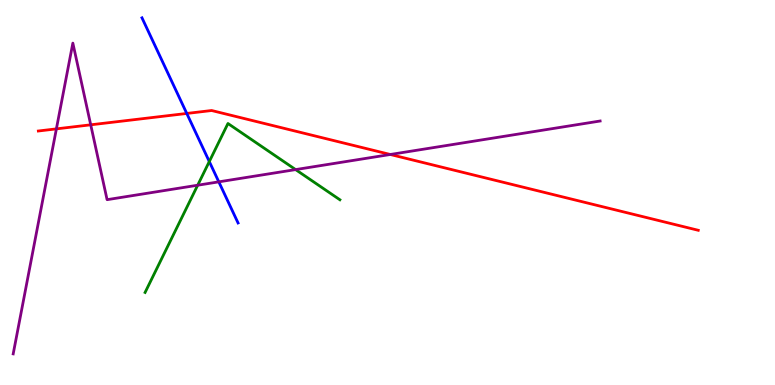[{'lines': ['blue', 'red'], 'intersections': [{'x': 2.41, 'y': 7.05}]}, {'lines': ['green', 'red'], 'intersections': []}, {'lines': ['purple', 'red'], 'intersections': [{'x': 0.728, 'y': 6.65}, {'x': 1.17, 'y': 6.76}, {'x': 5.04, 'y': 5.99}]}, {'lines': ['blue', 'green'], 'intersections': [{'x': 2.7, 'y': 5.8}]}, {'lines': ['blue', 'purple'], 'intersections': [{'x': 2.82, 'y': 5.28}]}, {'lines': ['green', 'purple'], 'intersections': [{'x': 2.55, 'y': 5.19}, {'x': 3.81, 'y': 5.59}]}]